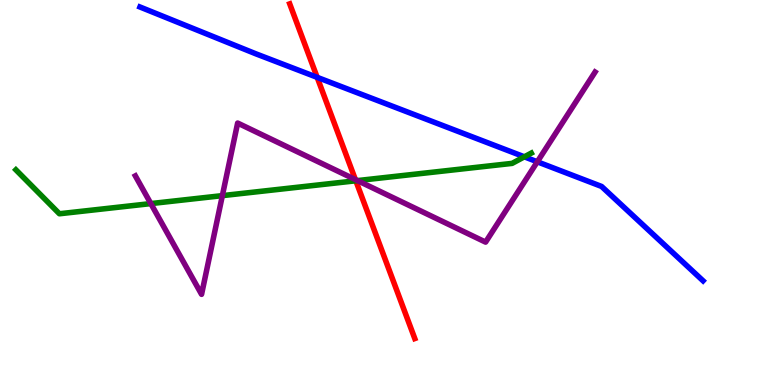[{'lines': ['blue', 'red'], 'intersections': [{'x': 4.09, 'y': 7.99}]}, {'lines': ['green', 'red'], 'intersections': [{'x': 4.59, 'y': 5.3}]}, {'lines': ['purple', 'red'], 'intersections': [{'x': 4.59, 'y': 5.34}]}, {'lines': ['blue', 'green'], 'intersections': [{'x': 6.77, 'y': 5.93}]}, {'lines': ['blue', 'purple'], 'intersections': [{'x': 6.93, 'y': 5.8}]}, {'lines': ['green', 'purple'], 'intersections': [{'x': 1.95, 'y': 4.71}, {'x': 2.87, 'y': 4.92}, {'x': 4.61, 'y': 5.31}]}]